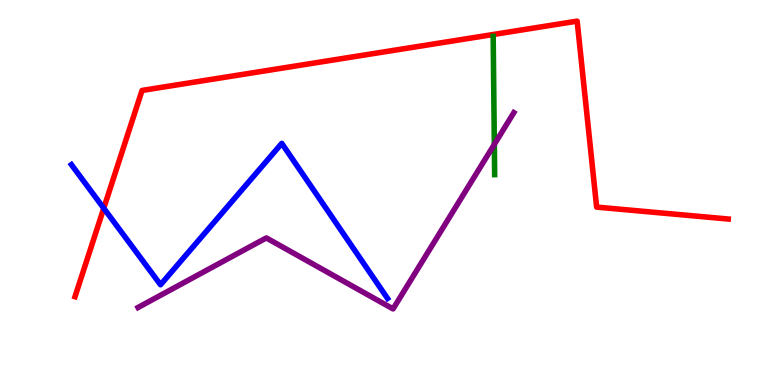[{'lines': ['blue', 'red'], 'intersections': [{'x': 1.34, 'y': 4.59}]}, {'lines': ['green', 'red'], 'intersections': []}, {'lines': ['purple', 'red'], 'intersections': []}, {'lines': ['blue', 'green'], 'intersections': []}, {'lines': ['blue', 'purple'], 'intersections': []}, {'lines': ['green', 'purple'], 'intersections': [{'x': 6.38, 'y': 6.25}]}]